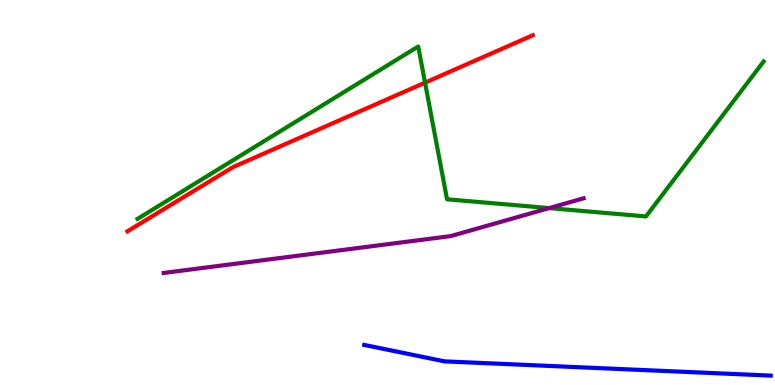[{'lines': ['blue', 'red'], 'intersections': []}, {'lines': ['green', 'red'], 'intersections': [{'x': 5.48, 'y': 7.85}]}, {'lines': ['purple', 'red'], 'intersections': []}, {'lines': ['blue', 'green'], 'intersections': []}, {'lines': ['blue', 'purple'], 'intersections': []}, {'lines': ['green', 'purple'], 'intersections': [{'x': 7.09, 'y': 4.59}]}]